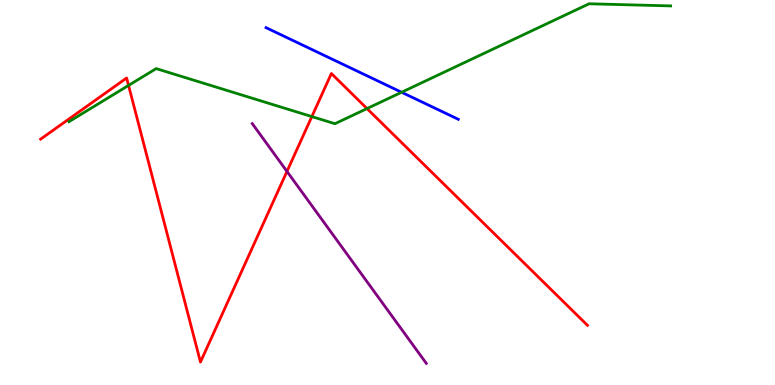[{'lines': ['blue', 'red'], 'intersections': []}, {'lines': ['green', 'red'], 'intersections': [{'x': 1.66, 'y': 7.78}, {'x': 4.02, 'y': 6.97}, {'x': 4.74, 'y': 7.18}]}, {'lines': ['purple', 'red'], 'intersections': [{'x': 3.7, 'y': 5.55}]}, {'lines': ['blue', 'green'], 'intersections': [{'x': 5.18, 'y': 7.6}]}, {'lines': ['blue', 'purple'], 'intersections': []}, {'lines': ['green', 'purple'], 'intersections': []}]